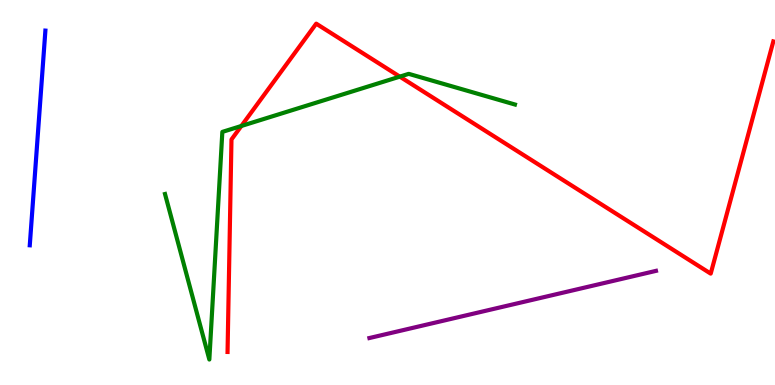[{'lines': ['blue', 'red'], 'intersections': []}, {'lines': ['green', 'red'], 'intersections': [{'x': 3.11, 'y': 6.73}, {'x': 5.16, 'y': 8.01}]}, {'lines': ['purple', 'red'], 'intersections': []}, {'lines': ['blue', 'green'], 'intersections': []}, {'lines': ['blue', 'purple'], 'intersections': []}, {'lines': ['green', 'purple'], 'intersections': []}]